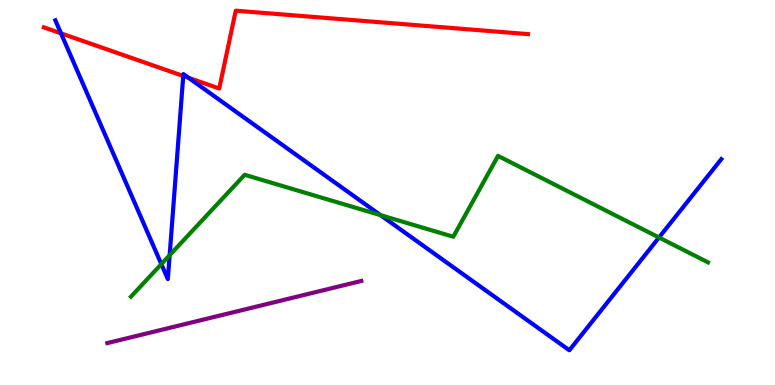[{'lines': ['blue', 'red'], 'intersections': [{'x': 0.787, 'y': 9.13}, {'x': 2.36, 'y': 8.03}, {'x': 2.43, 'y': 7.98}]}, {'lines': ['green', 'red'], 'intersections': []}, {'lines': ['purple', 'red'], 'intersections': []}, {'lines': ['blue', 'green'], 'intersections': [{'x': 2.08, 'y': 3.14}, {'x': 2.19, 'y': 3.37}, {'x': 4.91, 'y': 4.41}, {'x': 8.5, 'y': 3.83}]}, {'lines': ['blue', 'purple'], 'intersections': []}, {'lines': ['green', 'purple'], 'intersections': []}]